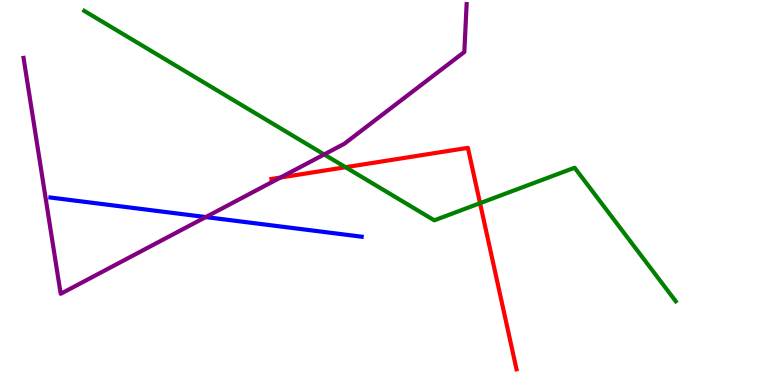[{'lines': ['blue', 'red'], 'intersections': []}, {'lines': ['green', 'red'], 'intersections': [{'x': 4.46, 'y': 5.66}, {'x': 6.19, 'y': 4.72}]}, {'lines': ['purple', 'red'], 'intersections': [{'x': 3.62, 'y': 5.39}]}, {'lines': ['blue', 'green'], 'intersections': []}, {'lines': ['blue', 'purple'], 'intersections': [{'x': 2.65, 'y': 4.36}]}, {'lines': ['green', 'purple'], 'intersections': [{'x': 4.18, 'y': 5.99}]}]